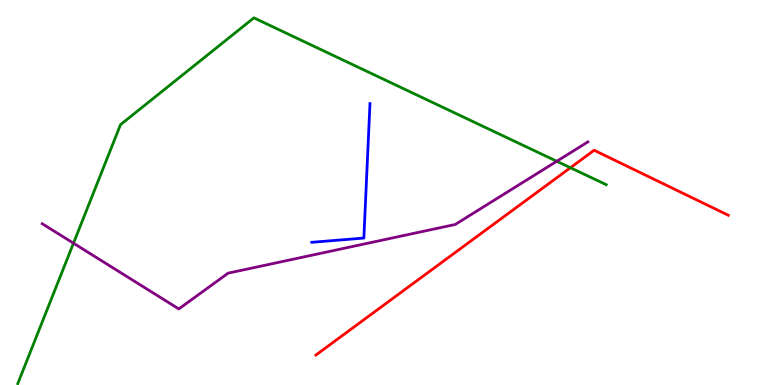[{'lines': ['blue', 'red'], 'intersections': []}, {'lines': ['green', 'red'], 'intersections': [{'x': 7.36, 'y': 5.64}]}, {'lines': ['purple', 'red'], 'intersections': []}, {'lines': ['blue', 'green'], 'intersections': []}, {'lines': ['blue', 'purple'], 'intersections': []}, {'lines': ['green', 'purple'], 'intersections': [{'x': 0.948, 'y': 3.68}, {'x': 7.18, 'y': 5.81}]}]